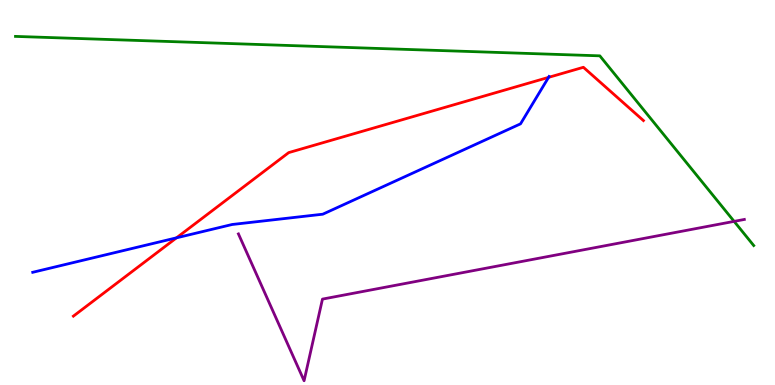[{'lines': ['blue', 'red'], 'intersections': [{'x': 2.28, 'y': 3.82}, {'x': 7.08, 'y': 7.99}]}, {'lines': ['green', 'red'], 'intersections': []}, {'lines': ['purple', 'red'], 'intersections': []}, {'lines': ['blue', 'green'], 'intersections': []}, {'lines': ['blue', 'purple'], 'intersections': []}, {'lines': ['green', 'purple'], 'intersections': [{'x': 9.47, 'y': 4.25}]}]